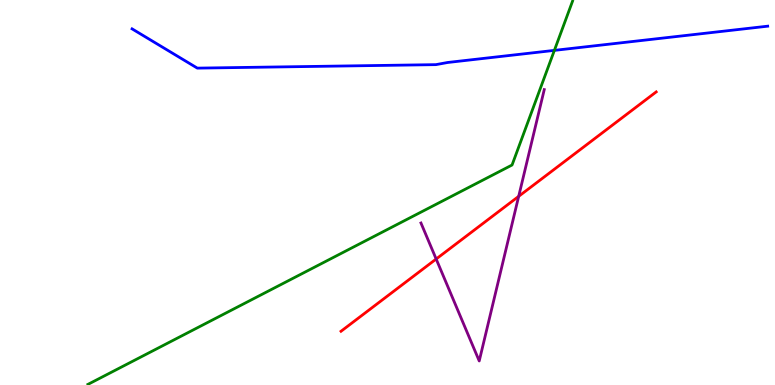[{'lines': ['blue', 'red'], 'intersections': []}, {'lines': ['green', 'red'], 'intersections': []}, {'lines': ['purple', 'red'], 'intersections': [{'x': 5.63, 'y': 3.27}, {'x': 6.69, 'y': 4.9}]}, {'lines': ['blue', 'green'], 'intersections': [{'x': 7.15, 'y': 8.69}]}, {'lines': ['blue', 'purple'], 'intersections': []}, {'lines': ['green', 'purple'], 'intersections': []}]